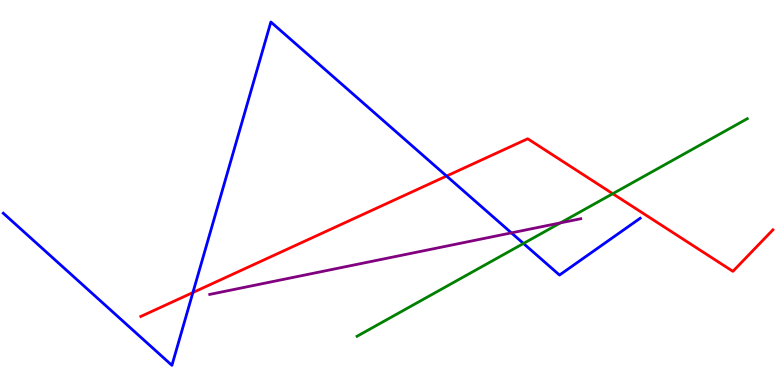[{'lines': ['blue', 'red'], 'intersections': [{'x': 2.49, 'y': 2.4}, {'x': 5.76, 'y': 5.43}]}, {'lines': ['green', 'red'], 'intersections': [{'x': 7.91, 'y': 4.97}]}, {'lines': ['purple', 'red'], 'intersections': []}, {'lines': ['blue', 'green'], 'intersections': [{'x': 6.75, 'y': 3.68}]}, {'lines': ['blue', 'purple'], 'intersections': [{'x': 6.6, 'y': 3.95}]}, {'lines': ['green', 'purple'], 'intersections': [{'x': 7.23, 'y': 4.21}]}]